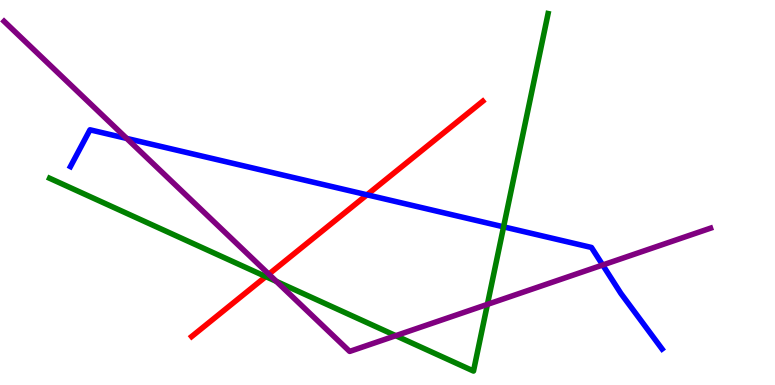[{'lines': ['blue', 'red'], 'intersections': [{'x': 4.74, 'y': 4.94}]}, {'lines': ['green', 'red'], 'intersections': [{'x': 3.43, 'y': 2.82}]}, {'lines': ['purple', 'red'], 'intersections': [{'x': 3.47, 'y': 2.88}]}, {'lines': ['blue', 'green'], 'intersections': [{'x': 6.5, 'y': 4.11}]}, {'lines': ['blue', 'purple'], 'intersections': [{'x': 1.63, 'y': 6.4}, {'x': 7.78, 'y': 3.12}]}, {'lines': ['green', 'purple'], 'intersections': [{'x': 3.57, 'y': 2.69}, {'x': 5.11, 'y': 1.28}, {'x': 6.29, 'y': 2.09}]}]